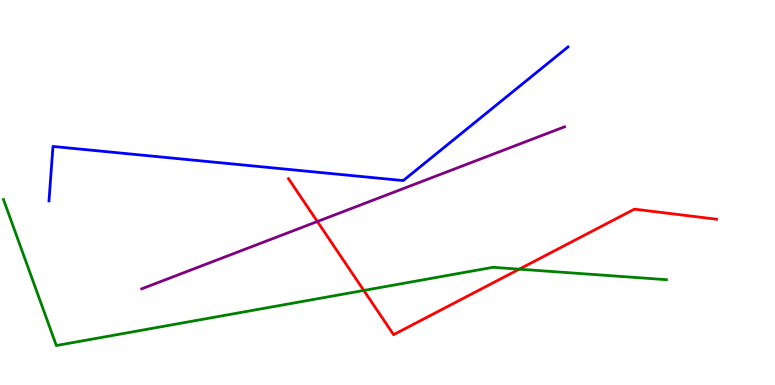[{'lines': ['blue', 'red'], 'intersections': []}, {'lines': ['green', 'red'], 'intersections': [{'x': 4.69, 'y': 2.46}, {'x': 6.7, 'y': 3.01}]}, {'lines': ['purple', 'red'], 'intersections': [{'x': 4.09, 'y': 4.25}]}, {'lines': ['blue', 'green'], 'intersections': []}, {'lines': ['blue', 'purple'], 'intersections': []}, {'lines': ['green', 'purple'], 'intersections': []}]